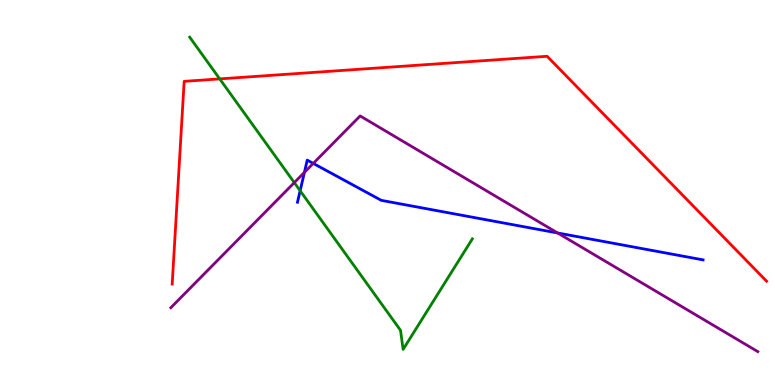[{'lines': ['blue', 'red'], 'intersections': []}, {'lines': ['green', 'red'], 'intersections': [{'x': 2.84, 'y': 7.95}]}, {'lines': ['purple', 'red'], 'intersections': []}, {'lines': ['blue', 'green'], 'intersections': [{'x': 3.87, 'y': 5.05}]}, {'lines': ['blue', 'purple'], 'intersections': [{'x': 3.93, 'y': 5.52}, {'x': 4.04, 'y': 5.76}, {'x': 7.19, 'y': 3.95}]}, {'lines': ['green', 'purple'], 'intersections': [{'x': 3.8, 'y': 5.26}]}]